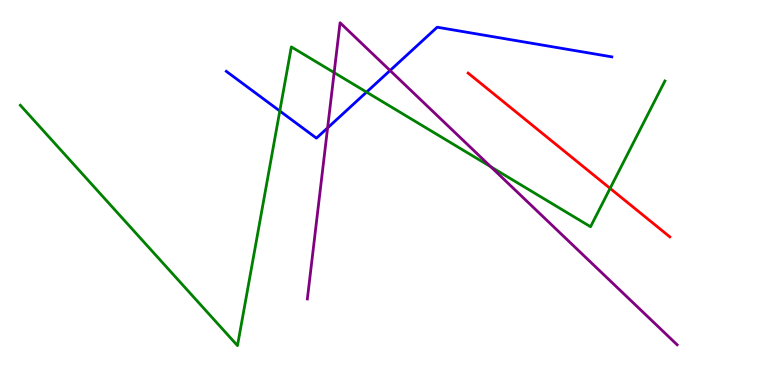[{'lines': ['blue', 'red'], 'intersections': []}, {'lines': ['green', 'red'], 'intersections': [{'x': 7.87, 'y': 5.11}]}, {'lines': ['purple', 'red'], 'intersections': []}, {'lines': ['blue', 'green'], 'intersections': [{'x': 3.61, 'y': 7.12}, {'x': 4.73, 'y': 7.61}]}, {'lines': ['blue', 'purple'], 'intersections': [{'x': 4.23, 'y': 6.68}, {'x': 5.03, 'y': 8.17}]}, {'lines': ['green', 'purple'], 'intersections': [{'x': 4.31, 'y': 8.11}, {'x': 6.33, 'y': 5.67}]}]